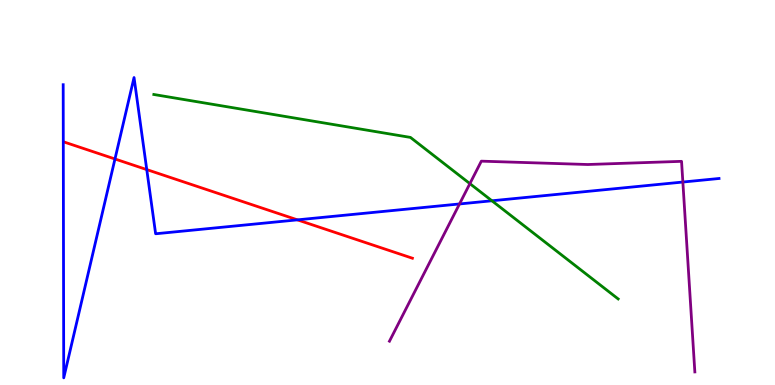[{'lines': ['blue', 'red'], 'intersections': [{'x': 1.48, 'y': 5.87}, {'x': 1.89, 'y': 5.6}, {'x': 3.84, 'y': 4.29}]}, {'lines': ['green', 'red'], 'intersections': []}, {'lines': ['purple', 'red'], 'intersections': []}, {'lines': ['blue', 'green'], 'intersections': [{'x': 6.35, 'y': 4.79}]}, {'lines': ['blue', 'purple'], 'intersections': [{'x': 5.93, 'y': 4.7}, {'x': 8.81, 'y': 5.27}]}, {'lines': ['green', 'purple'], 'intersections': [{'x': 6.06, 'y': 5.23}]}]